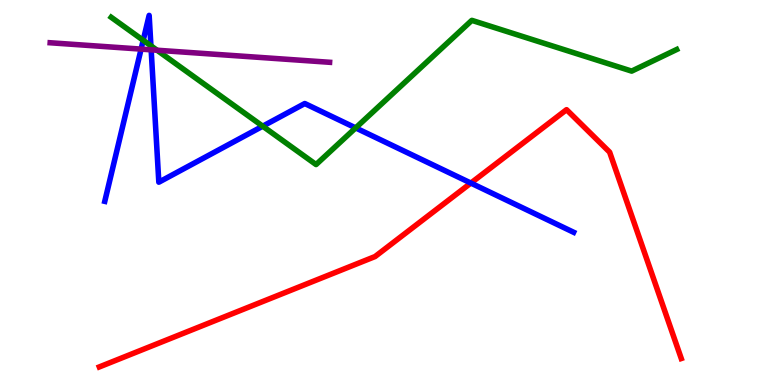[{'lines': ['blue', 'red'], 'intersections': [{'x': 6.08, 'y': 5.25}]}, {'lines': ['green', 'red'], 'intersections': []}, {'lines': ['purple', 'red'], 'intersections': []}, {'lines': ['blue', 'green'], 'intersections': [{'x': 1.85, 'y': 8.95}, {'x': 1.95, 'y': 8.81}, {'x': 3.39, 'y': 6.72}, {'x': 4.59, 'y': 6.68}]}, {'lines': ['blue', 'purple'], 'intersections': [{'x': 1.82, 'y': 8.72}, {'x': 1.95, 'y': 8.71}]}, {'lines': ['green', 'purple'], 'intersections': [{'x': 2.03, 'y': 8.7}]}]